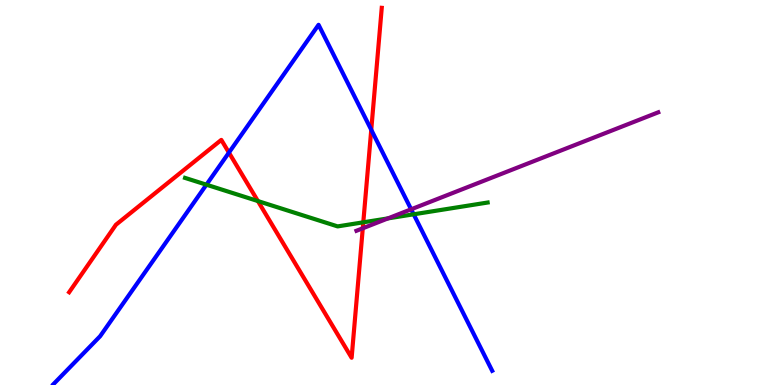[{'lines': ['blue', 'red'], 'intersections': [{'x': 2.95, 'y': 6.04}, {'x': 4.79, 'y': 6.63}]}, {'lines': ['green', 'red'], 'intersections': [{'x': 3.33, 'y': 4.78}, {'x': 4.69, 'y': 4.23}]}, {'lines': ['purple', 'red'], 'intersections': [{'x': 4.68, 'y': 4.07}]}, {'lines': ['blue', 'green'], 'intersections': [{'x': 2.66, 'y': 5.2}, {'x': 5.34, 'y': 4.43}]}, {'lines': ['blue', 'purple'], 'intersections': [{'x': 5.31, 'y': 4.56}]}, {'lines': ['green', 'purple'], 'intersections': [{'x': 5.01, 'y': 4.33}]}]